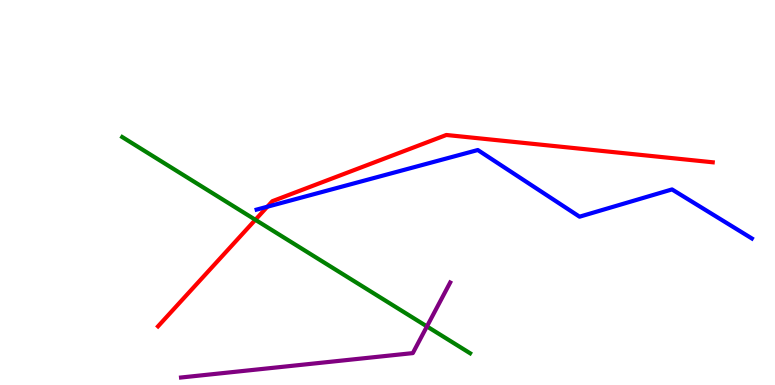[{'lines': ['blue', 'red'], 'intersections': [{'x': 3.45, 'y': 4.63}]}, {'lines': ['green', 'red'], 'intersections': [{'x': 3.3, 'y': 4.29}]}, {'lines': ['purple', 'red'], 'intersections': []}, {'lines': ['blue', 'green'], 'intersections': []}, {'lines': ['blue', 'purple'], 'intersections': []}, {'lines': ['green', 'purple'], 'intersections': [{'x': 5.51, 'y': 1.52}]}]